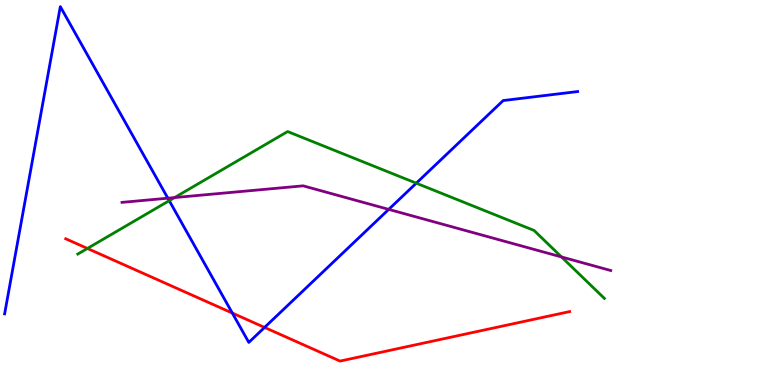[{'lines': ['blue', 'red'], 'intersections': [{'x': 3.0, 'y': 1.87}, {'x': 3.41, 'y': 1.5}]}, {'lines': ['green', 'red'], 'intersections': [{'x': 1.13, 'y': 3.55}]}, {'lines': ['purple', 'red'], 'intersections': []}, {'lines': ['blue', 'green'], 'intersections': [{'x': 2.18, 'y': 4.79}, {'x': 5.37, 'y': 5.24}]}, {'lines': ['blue', 'purple'], 'intersections': [{'x': 2.17, 'y': 4.85}, {'x': 5.02, 'y': 4.56}]}, {'lines': ['green', 'purple'], 'intersections': [{'x': 2.25, 'y': 4.87}, {'x': 7.25, 'y': 3.33}]}]